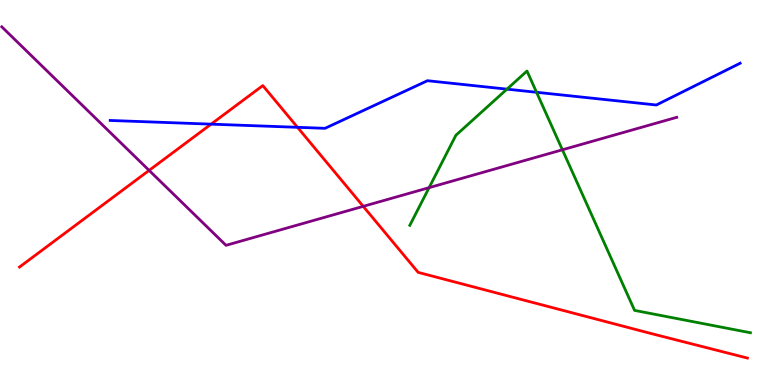[{'lines': ['blue', 'red'], 'intersections': [{'x': 2.72, 'y': 6.78}, {'x': 3.84, 'y': 6.69}]}, {'lines': ['green', 'red'], 'intersections': []}, {'lines': ['purple', 'red'], 'intersections': [{'x': 1.92, 'y': 5.57}, {'x': 4.69, 'y': 4.64}]}, {'lines': ['blue', 'green'], 'intersections': [{'x': 6.54, 'y': 7.68}, {'x': 6.92, 'y': 7.6}]}, {'lines': ['blue', 'purple'], 'intersections': []}, {'lines': ['green', 'purple'], 'intersections': [{'x': 5.54, 'y': 5.13}, {'x': 7.26, 'y': 6.11}]}]